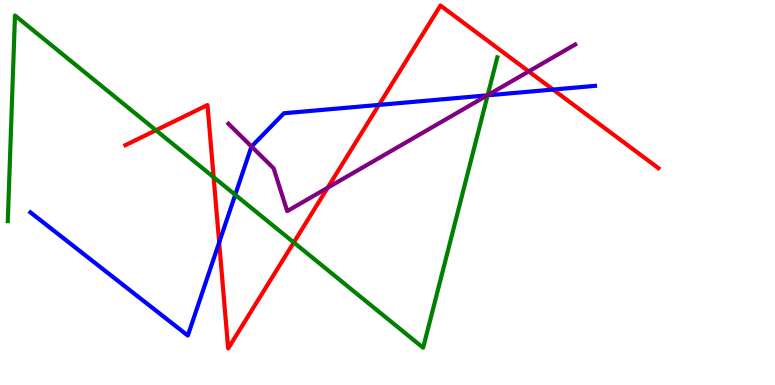[{'lines': ['blue', 'red'], 'intersections': [{'x': 2.83, 'y': 3.7}, {'x': 4.89, 'y': 7.28}, {'x': 7.14, 'y': 7.67}]}, {'lines': ['green', 'red'], 'intersections': [{'x': 2.01, 'y': 6.62}, {'x': 2.76, 'y': 5.4}, {'x': 3.79, 'y': 3.7}]}, {'lines': ['purple', 'red'], 'intersections': [{'x': 4.23, 'y': 5.12}, {'x': 6.82, 'y': 8.15}]}, {'lines': ['blue', 'green'], 'intersections': [{'x': 3.03, 'y': 4.94}, {'x': 6.29, 'y': 7.52}]}, {'lines': ['blue', 'purple'], 'intersections': [{'x': 3.25, 'y': 6.19}, {'x': 6.29, 'y': 7.52}]}, {'lines': ['green', 'purple'], 'intersections': [{'x': 6.29, 'y': 7.53}]}]